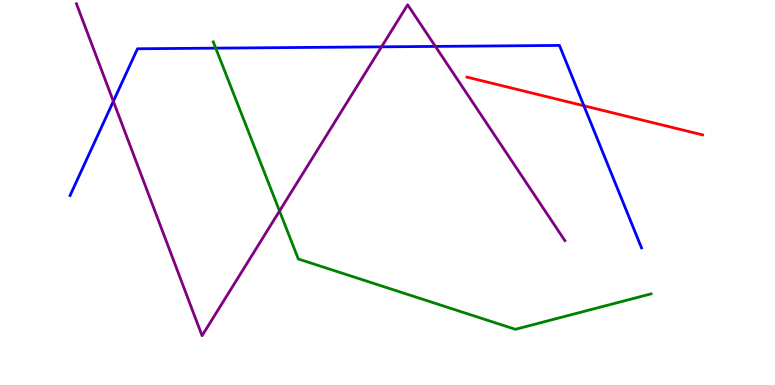[{'lines': ['blue', 'red'], 'intersections': [{'x': 7.53, 'y': 7.25}]}, {'lines': ['green', 'red'], 'intersections': []}, {'lines': ['purple', 'red'], 'intersections': []}, {'lines': ['blue', 'green'], 'intersections': [{'x': 2.78, 'y': 8.75}]}, {'lines': ['blue', 'purple'], 'intersections': [{'x': 1.46, 'y': 7.37}, {'x': 4.92, 'y': 8.78}, {'x': 5.62, 'y': 8.79}]}, {'lines': ['green', 'purple'], 'intersections': [{'x': 3.61, 'y': 4.52}]}]